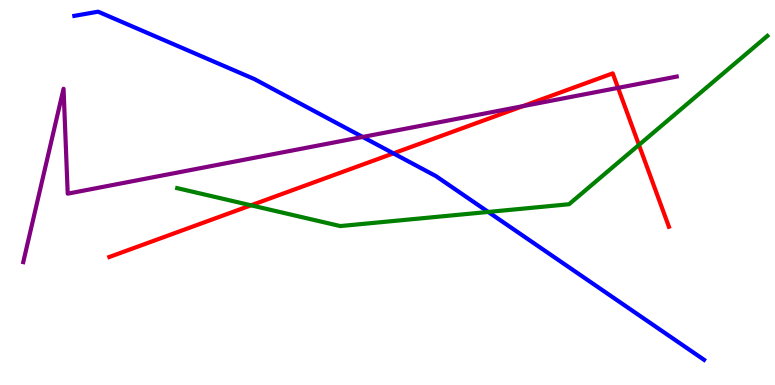[{'lines': ['blue', 'red'], 'intersections': [{'x': 5.08, 'y': 6.02}]}, {'lines': ['green', 'red'], 'intersections': [{'x': 3.24, 'y': 4.67}, {'x': 8.24, 'y': 6.24}]}, {'lines': ['purple', 'red'], 'intersections': [{'x': 6.75, 'y': 7.24}, {'x': 7.97, 'y': 7.72}]}, {'lines': ['blue', 'green'], 'intersections': [{'x': 6.3, 'y': 4.49}]}, {'lines': ['blue', 'purple'], 'intersections': [{'x': 4.68, 'y': 6.44}]}, {'lines': ['green', 'purple'], 'intersections': []}]